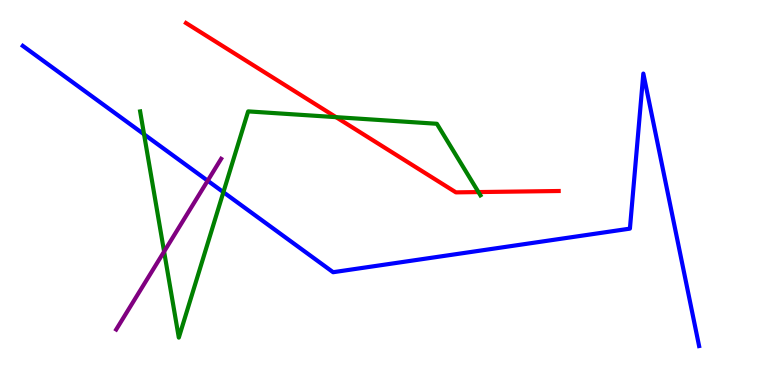[{'lines': ['blue', 'red'], 'intersections': []}, {'lines': ['green', 'red'], 'intersections': [{'x': 4.34, 'y': 6.96}, {'x': 6.17, 'y': 5.01}]}, {'lines': ['purple', 'red'], 'intersections': []}, {'lines': ['blue', 'green'], 'intersections': [{'x': 1.86, 'y': 6.51}, {'x': 2.88, 'y': 5.01}]}, {'lines': ['blue', 'purple'], 'intersections': [{'x': 2.68, 'y': 5.31}]}, {'lines': ['green', 'purple'], 'intersections': [{'x': 2.12, 'y': 3.47}]}]